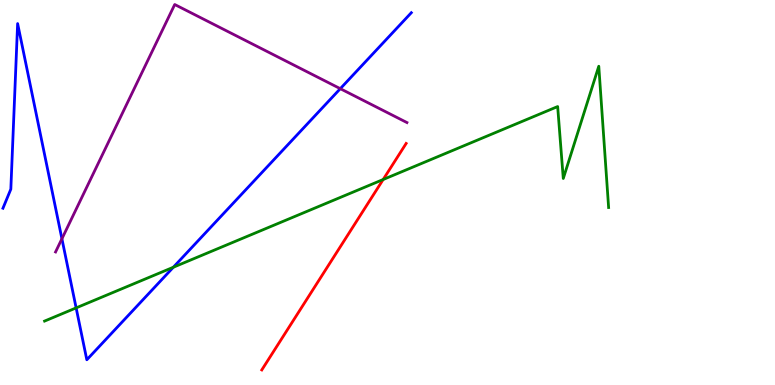[{'lines': ['blue', 'red'], 'intersections': []}, {'lines': ['green', 'red'], 'intersections': [{'x': 4.94, 'y': 5.34}]}, {'lines': ['purple', 'red'], 'intersections': []}, {'lines': ['blue', 'green'], 'intersections': [{'x': 0.982, 'y': 2.0}, {'x': 2.24, 'y': 3.06}]}, {'lines': ['blue', 'purple'], 'intersections': [{'x': 0.799, 'y': 3.8}, {'x': 4.39, 'y': 7.7}]}, {'lines': ['green', 'purple'], 'intersections': []}]